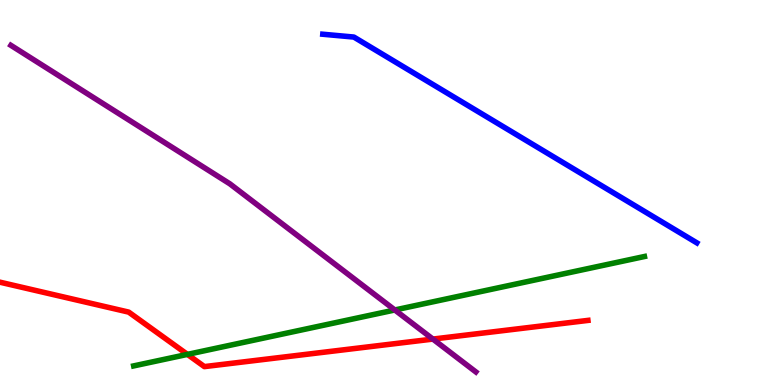[{'lines': ['blue', 'red'], 'intersections': []}, {'lines': ['green', 'red'], 'intersections': [{'x': 2.42, 'y': 0.795}]}, {'lines': ['purple', 'red'], 'intersections': [{'x': 5.59, 'y': 1.19}]}, {'lines': ['blue', 'green'], 'intersections': []}, {'lines': ['blue', 'purple'], 'intersections': []}, {'lines': ['green', 'purple'], 'intersections': [{'x': 5.09, 'y': 1.95}]}]